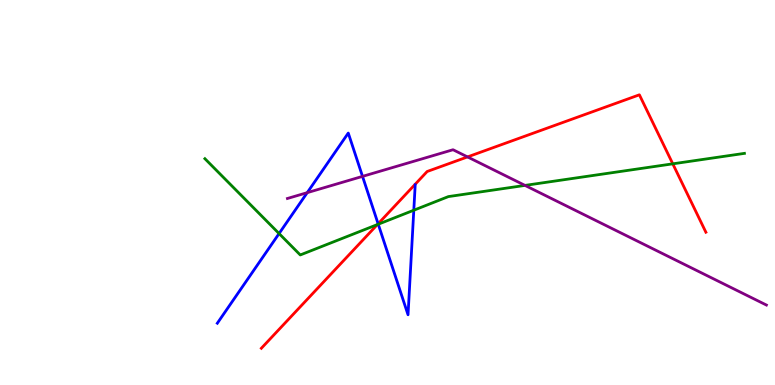[{'lines': ['blue', 'red'], 'intersections': [{'x': 4.88, 'y': 4.19}]}, {'lines': ['green', 'red'], 'intersections': [{'x': 4.87, 'y': 4.17}, {'x': 8.68, 'y': 5.74}]}, {'lines': ['purple', 'red'], 'intersections': [{'x': 6.03, 'y': 5.92}]}, {'lines': ['blue', 'green'], 'intersections': [{'x': 3.6, 'y': 3.93}, {'x': 4.88, 'y': 4.18}, {'x': 5.34, 'y': 4.54}]}, {'lines': ['blue', 'purple'], 'intersections': [{'x': 3.96, 'y': 5.0}, {'x': 4.68, 'y': 5.42}]}, {'lines': ['green', 'purple'], 'intersections': [{'x': 6.77, 'y': 5.18}]}]